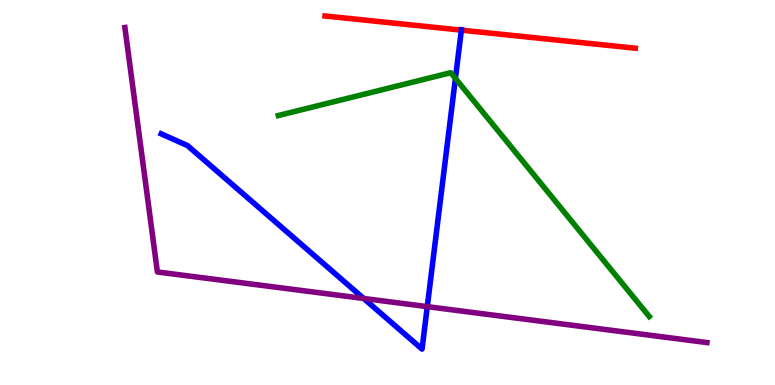[{'lines': ['blue', 'red'], 'intersections': [{'x': 5.95, 'y': 9.22}]}, {'lines': ['green', 'red'], 'intersections': []}, {'lines': ['purple', 'red'], 'intersections': []}, {'lines': ['blue', 'green'], 'intersections': [{'x': 5.88, 'y': 7.96}]}, {'lines': ['blue', 'purple'], 'intersections': [{'x': 4.69, 'y': 2.25}, {'x': 5.51, 'y': 2.04}]}, {'lines': ['green', 'purple'], 'intersections': []}]